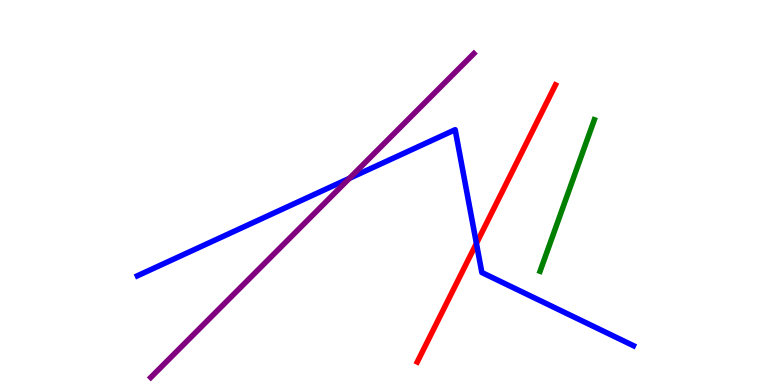[{'lines': ['blue', 'red'], 'intersections': [{'x': 6.15, 'y': 3.68}]}, {'lines': ['green', 'red'], 'intersections': []}, {'lines': ['purple', 'red'], 'intersections': []}, {'lines': ['blue', 'green'], 'intersections': []}, {'lines': ['blue', 'purple'], 'intersections': [{'x': 4.51, 'y': 5.37}]}, {'lines': ['green', 'purple'], 'intersections': []}]